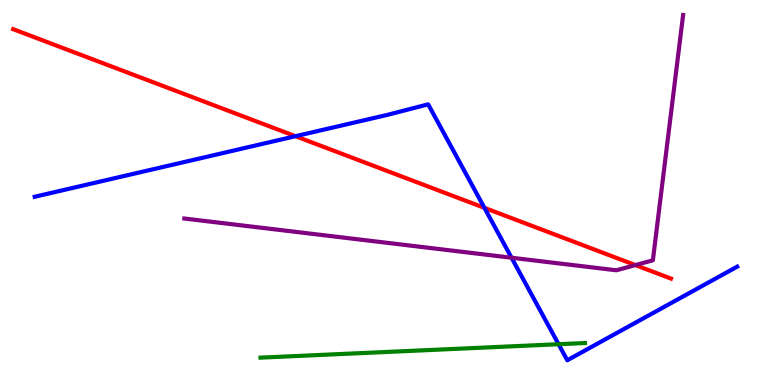[{'lines': ['blue', 'red'], 'intersections': [{'x': 3.81, 'y': 6.46}, {'x': 6.25, 'y': 4.6}]}, {'lines': ['green', 'red'], 'intersections': []}, {'lines': ['purple', 'red'], 'intersections': [{'x': 8.2, 'y': 3.11}]}, {'lines': ['blue', 'green'], 'intersections': [{'x': 7.21, 'y': 1.06}]}, {'lines': ['blue', 'purple'], 'intersections': [{'x': 6.6, 'y': 3.31}]}, {'lines': ['green', 'purple'], 'intersections': []}]